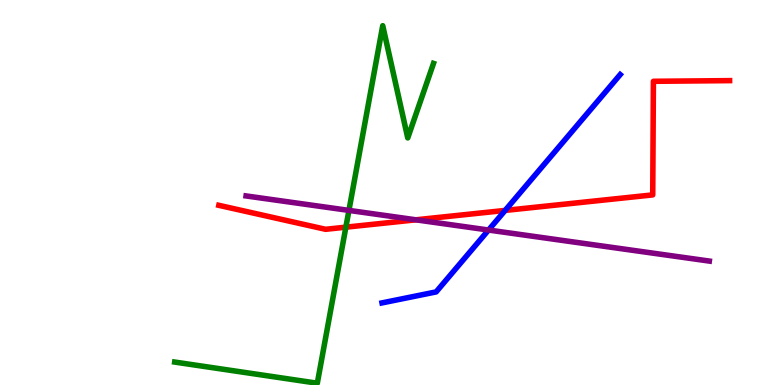[{'lines': ['blue', 'red'], 'intersections': [{'x': 6.52, 'y': 4.53}]}, {'lines': ['green', 'red'], 'intersections': [{'x': 4.46, 'y': 4.1}]}, {'lines': ['purple', 'red'], 'intersections': [{'x': 5.37, 'y': 4.29}]}, {'lines': ['blue', 'green'], 'intersections': []}, {'lines': ['blue', 'purple'], 'intersections': [{'x': 6.3, 'y': 4.03}]}, {'lines': ['green', 'purple'], 'intersections': [{'x': 4.5, 'y': 4.54}]}]